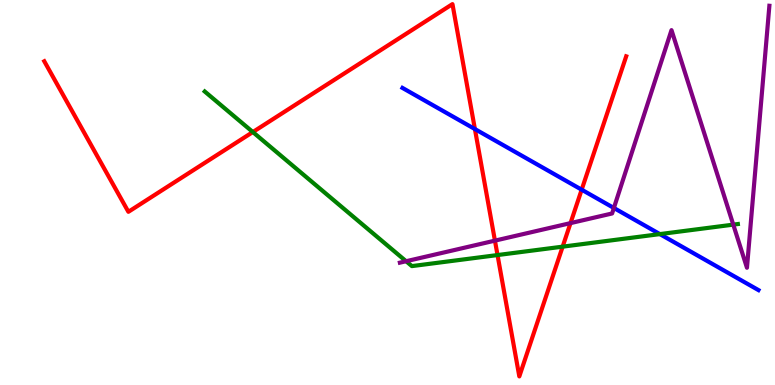[{'lines': ['blue', 'red'], 'intersections': [{'x': 6.13, 'y': 6.65}, {'x': 7.51, 'y': 5.07}]}, {'lines': ['green', 'red'], 'intersections': [{'x': 3.26, 'y': 6.57}, {'x': 6.42, 'y': 3.38}, {'x': 7.26, 'y': 3.59}]}, {'lines': ['purple', 'red'], 'intersections': [{'x': 6.39, 'y': 3.75}, {'x': 7.36, 'y': 4.2}]}, {'lines': ['blue', 'green'], 'intersections': [{'x': 8.51, 'y': 3.92}]}, {'lines': ['blue', 'purple'], 'intersections': [{'x': 7.92, 'y': 4.6}]}, {'lines': ['green', 'purple'], 'intersections': [{'x': 5.24, 'y': 3.21}, {'x': 9.46, 'y': 4.17}]}]